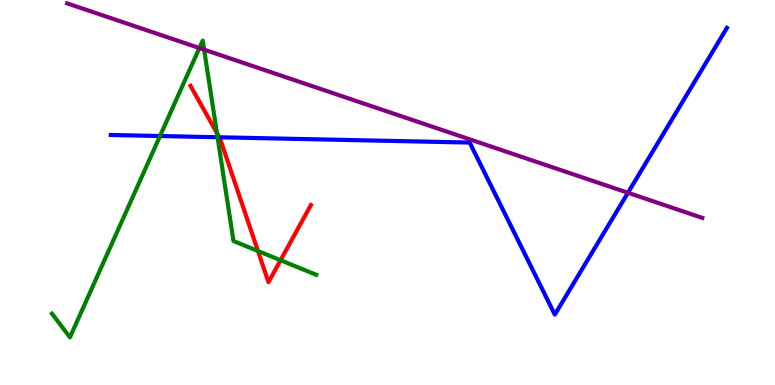[{'lines': ['blue', 'red'], 'intersections': [{'x': 2.83, 'y': 6.43}]}, {'lines': ['green', 'red'], 'intersections': [{'x': 2.8, 'y': 6.55}, {'x': 3.33, 'y': 3.48}, {'x': 3.62, 'y': 3.24}]}, {'lines': ['purple', 'red'], 'intersections': []}, {'lines': ['blue', 'green'], 'intersections': [{'x': 2.06, 'y': 6.47}, {'x': 2.81, 'y': 6.44}]}, {'lines': ['blue', 'purple'], 'intersections': [{'x': 8.1, 'y': 4.99}]}, {'lines': ['green', 'purple'], 'intersections': [{'x': 2.57, 'y': 8.75}, {'x': 2.63, 'y': 8.71}]}]